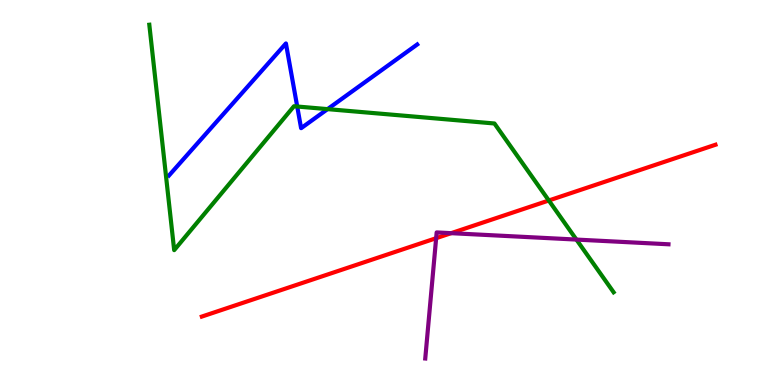[{'lines': ['blue', 'red'], 'intersections': []}, {'lines': ['green', 'red'], 'intersections': [{'x': 7.08, 'y': 4.79}]}, {'lines': ['purple', 'red'], 'intersections': [{'x': 5.63, 'y': 3.81}, {'x': 5.82, 'y': 3.94}]}, {'lines': ['blue', 'green'], 'intersections': [{'x': 3.84, 'y': 7.23}, {'x': 4.23, 'y': 7.17}]}, {'lines': ['blue', 'purple'], 'intersections': []}, {'lines': ['green', 'purple'], 'intersections': [{'x': 7.44, 'y': 3.78}]}]